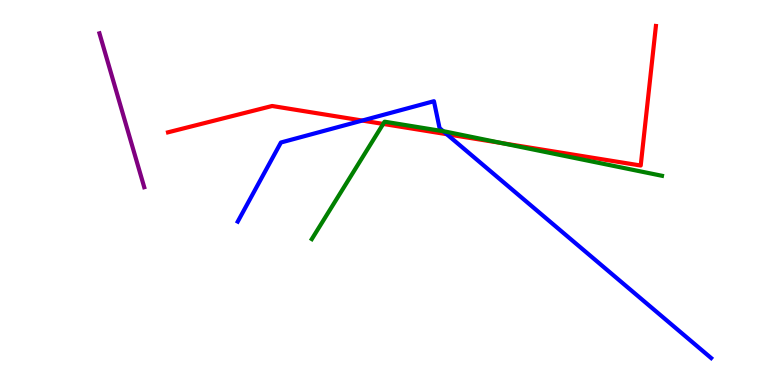[{'lines': ['blue', 'red'], 'intersections': [{'x': 4.67, 'y': 6.87}, {'x': 5.76, 'y': 6.51}]}, {'lines': ['green', 'red'], 'intersections': [{'x': 4.94, 'y': 6.78}, {'x': 6.47, 'y': 6.28}]}, {'lines': ['purple', 'red'], 'intersections': []}, {'lines': ['blue', 'green'], 'intersections': [{'x': 5.72, 'y': 6.59}]}, {'lines': ['blue', 'purple'], 'intersections': []}, {'lines': ['green', 'purple'], 'intersections': []}]